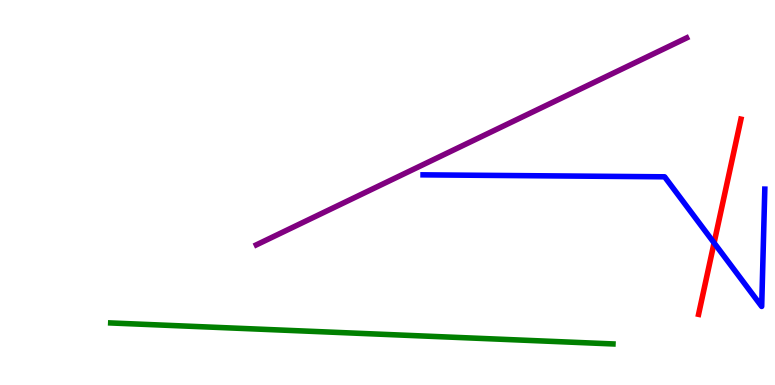[{'lines': ['blue', 'red'], 'intersections': [{'x': 9.21, 'y': 3.69}]}, {'lines': ['green', 'red'], 'intersections': []}, {'lines': ['purple', 'red'], 'intersections': []}, {'lines': ['blue', 'green'], 'intersections': []}, {'lines': ['blue', 'purple'], 'intersections': []}, {'lines': ['green', 'purple'], 'intersections': []}]